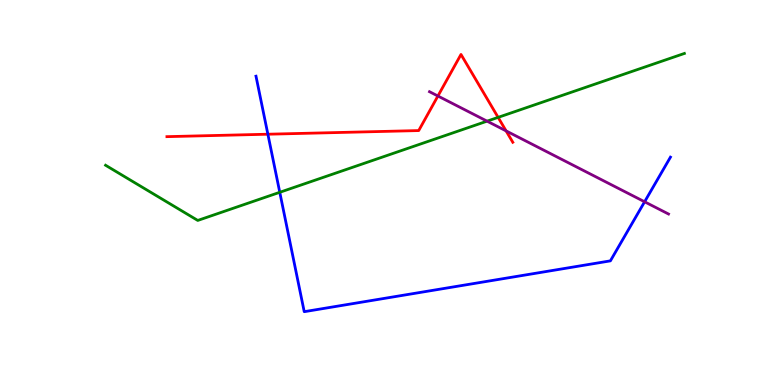[{'lines': ['blue', 'red'], 'intersections': [{'x': 3.46, 'y': 6.51}]}, {'lines': ['green', 'red'], 'intersections': [{'x': 6.43, 'y': 6.95}]}, {'lines': ['purple', 'red'], 'intersections': [{'x': 5.65, 'y': 7.51}, {'x': 6.53, 'y': 6.6}]}, {'lines': ['blue', 'green'], 'intersections': [{'x': 3.61, 'y': 5.01}]}, {'lines': ['blue', 'purple'], 'intersections': [{'x': 8.32, 'y': 4.76}]}, {'lines': ['green', 'purple'], 'intersections': [{'x': 6.28, 'y': 6.85}]}]